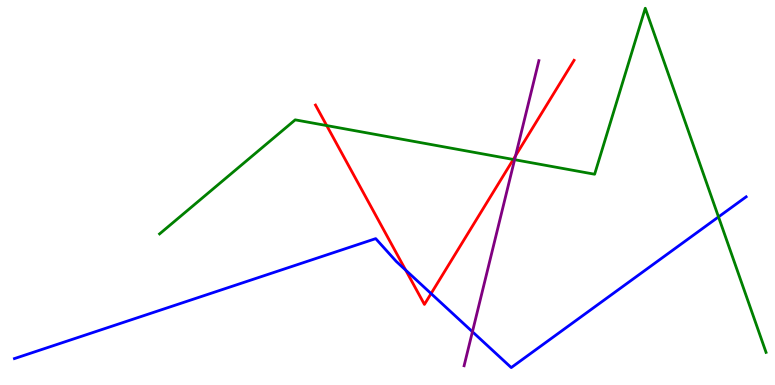[{'lines': ['blue', 'red'], 'intersections': [{'x': 5.23, 'y': 2.98}, {'x': 5.56, 'y': 2.37}]}, {'lines': ['green', 'red'], 'intersections': [{'x': 4.22, 'y': 6.74}, {'x': 6.62, 'y': 5.86}]}, {'lines': ['purple', 'red'], 'intersections': [{'x': 6.65, 'y': 5.96}]}, {'lines': ['blue', 'green'], 'intersections': [{'x': 9.27, 'y': 4.37}]}, {'lines': ['blue', 'purple'], 'intersections': [{'x': 6.1, 'y': 1.38}]}, {'lines': ['green', 'purple'], 'intersections': [{'x': 6.64, 'y': 5.85}]}]